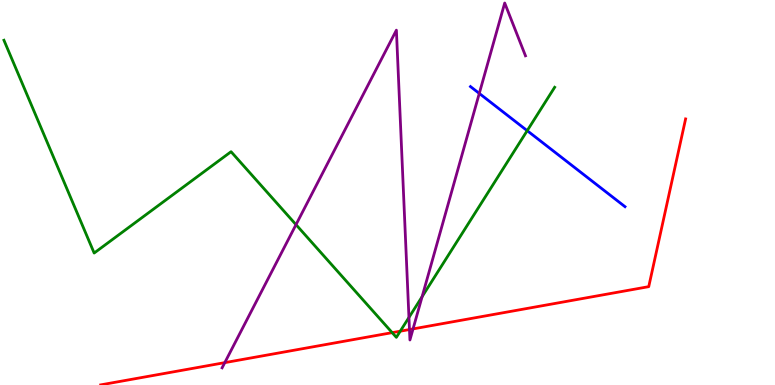[{'lines': ['blue', 'red'], 'intersections': []}, {'lines': ['green', 'red'], 'intersections': [{'x': 5.06, 'y': 1.36}, {'x': 5.16, 'y': 1.4}]}, {'lines': ['purple', 'red'], 'intersections': [{'x': 2.9, 'y': 0.581}, {'x': 5.28, 'y': 1.44}, {'x': 5.33, 'y': 1.46}]}, {'lines': ['blue', 'green'], 'intersections': [{'x': 6.8, 'y': 6.61}]}, {'lines': ['blue', 'purple'], 'intersections': [{'x': 6.18, 'y': 7.57}]}, {'lines': ['green', 'purple'], 'intersections': [{'x': 3.82, 'y': 4.17}, {'x': 5.28, 'y': 1.75}, {'x': 5.45, 'y': 2.29}]}]